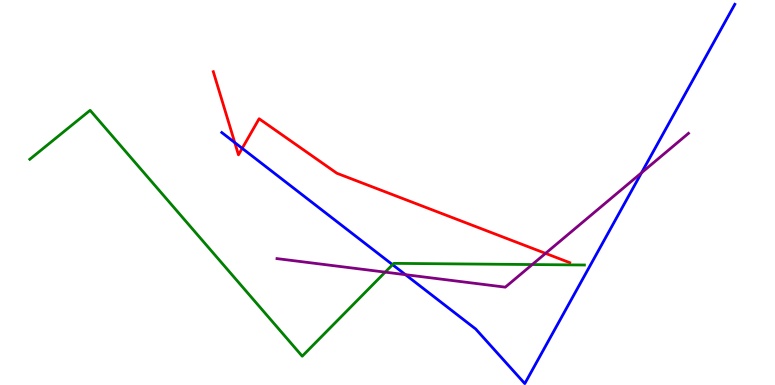[{'lines': ['blue', 'red'], 'intersections': [{'x': 3.03, 'y': 6.3}, {'x': 3.13, 'y': 6.15}]}, {'lines': ['green', 'red'], 'intersections': []}, {'lines': ['purple', 'red'], 'intersections': [{'x': 7.04, 'y': 3.42}]}, {'lines': ['blue', 'green'], 'intersections': [{'x': 5.07, 'y': 3.13}]}, {'lines': ['blue', 'purple'], 'intersections': [{'x': 5.23, 'y': 2.87}, {'x': 8.28, 'y': 5.51}]}, {'lines': ['green', 'purple'], 'intersections': [{'x': 4.97, 'y': 2.93}, {'x': 6.87, 'y': 3.13}]}]